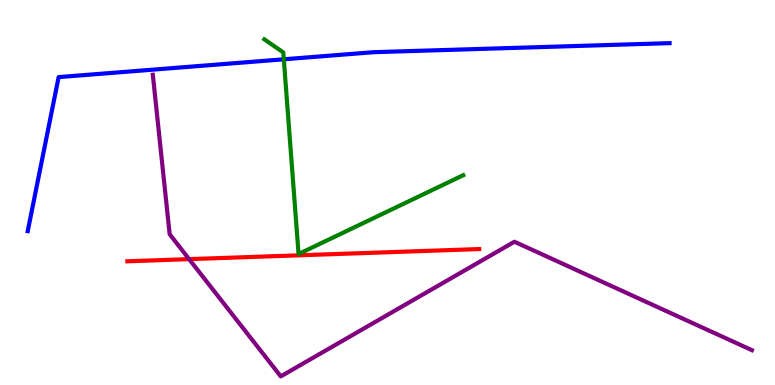[{'lines': ['blue', 'red'], 'intersections': []}, {'lines': ['green', 'red'], 'intersections': []}, {'lines': ['purple', 'red'], 'intersections': [{'x': 2.44, 'y': 3.27}]}, {'lines': ['blue', 'green'], 'intersections': [{'x': 3.66, 'y': 8.46}]}, {'lines': ['blue', 'purple'], 'intersections': []}, {'lines': ['green', 'purple'], 'intersections': []}]